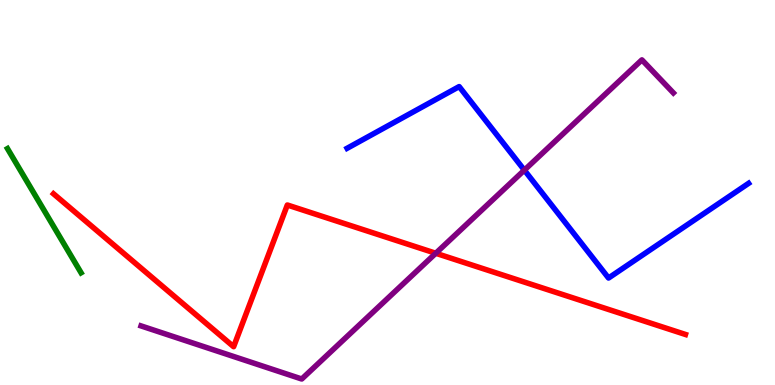[{'lines': ['blue', 'red'], 'intersections': []}, {'lines': ['green', 'red'], 'intersections': []}, {'lines': ['purple', 'red'], 'intersections': [{'x': 5.62, 'y': 3.42}]}, {'lines': ['blue', 'green'], 'intersections': []}, {'lines': ['blue', 'purple'], 'intersections': [{'x': 6.77, 'y': 5.58}]}, {'lines': ['green', 'purple'], 'intersections': []}]